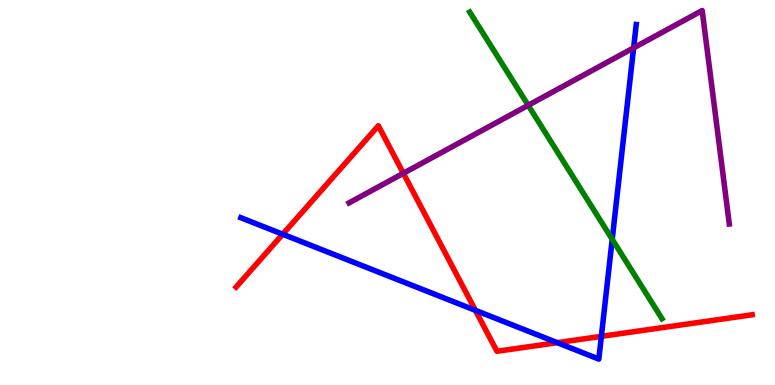[{'lines': ['blue', 'red'], 'intersections': [{'x': 3.65, 'y': 3.92}, {'x': 6.13, 'y': 1.94}, {'x': 7.19, 'y': 1.1}, {'x': 7.76, 'y': 1.26}]}, {'lines': ['green', 'red'], 'intersections': []}, {'lines': ['purple', 'red'], 'intersections': [{'x': 5.2, 'y': 5.5}]}, {'lines': ['blue', 'green'], 'intersections': [{'x': 7.9, 'y': 3.78}]}, {'lines': ['blue', 'purple'], 'intersections': [{'x': 8.18, 'y': 8.76}]}, {'lines': ['green', 'purple'], 'intersections': [{'x': 6.82, 'y': 7.26}]}]